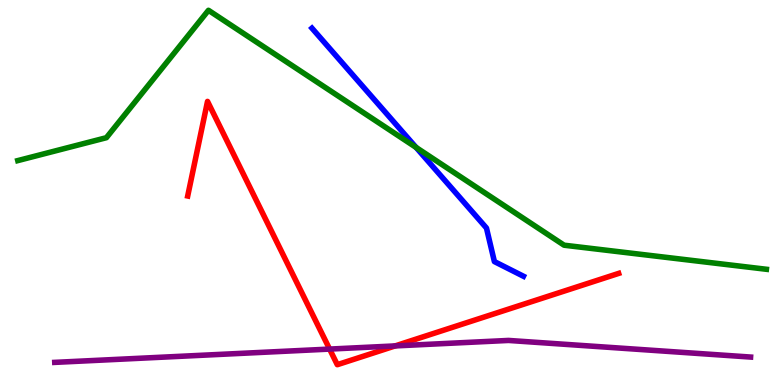[{'lines': ['blue', 'red'], 'intersections': []}, {'lines': ['green', 'red'], 'intersections': []}, {'lines': ['purple', 'red'], 'intersections': [{'x': 4.25, 'y': 0.933}, {'x': 5.1, 'y': 1.02}]}, {'lines': ['blue', 'green'], 'intersections': [{'x': 5.37, 'y': 6.17}]}, {'lines': ['blue', 'purple'], 'intersections': []}, {'lines': ['green', 'purple'], 'intersections': []}]